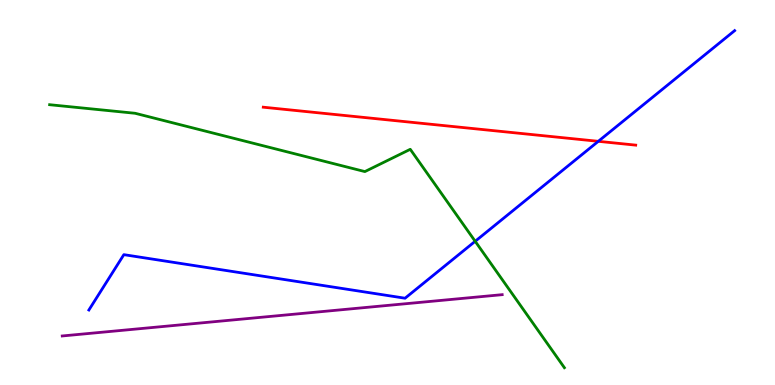[{'lines': ['blue', 'red'], 'intersections': [{'x': 7.72, 'y': 6.33}]}, {'lines': ['green', 'red'], 'intersections': []}, {'lines': ['purple', 'red'], 'intersections': []}, {'lines': ['blue', 'green'], 'intersections': [{'x': 6.13, 'y': 3.73}]}, {'lines': ['blue', 'purple'], 'intersections': []}, {'lines': ['green', 'purple'], 'intersections': []}]